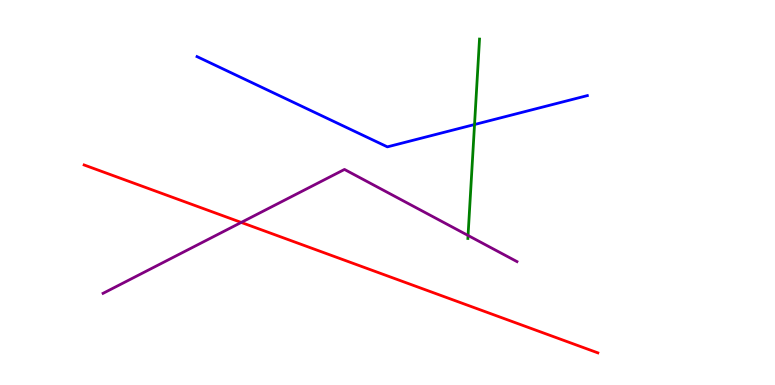[{'lines': ['blue', 'red'], 'intersections': []}, {'lines': ['green', 'red'], 'intersections': []}, {'lines': ['purple', 'red'], 'intersections': [{'x': 3.11, 'y': 4.22}]}, {'lines': ['blue', 'green'], 'intersections': [{'x': 6.12, 'y': 6.77}]}, {'lines': ['blue', 'purple'], 'intersections': []}, {'lines': ['green', 'purple'], 'intersections': [{'x': 6.04, 'y': 3.88}]}]